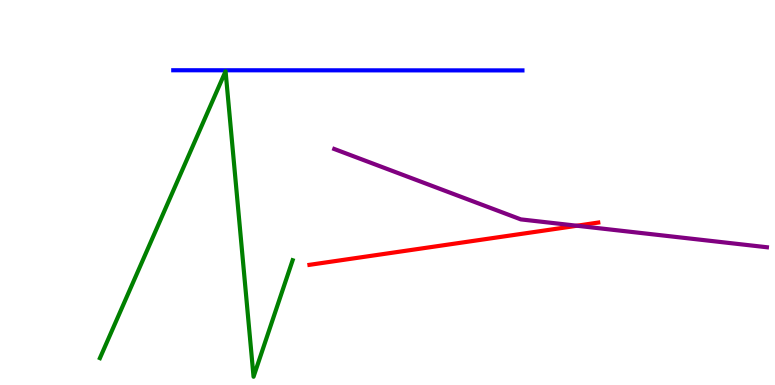[{'lines': ['blue', 'red'], 'intersections': []}, {'lines': ['green', 'red'], 'intersections': []}, {'lines': ['purple', 'red'], 'intersections': [{'x': 7.44, 'y': 4.14}]}, {'lines': ['blue', 'green'], 'intersections': []}, {'lines': ['blue', 'purple'], 'intersections': []}, {'lines': ['green', 'purple'], 'intersections': []}]